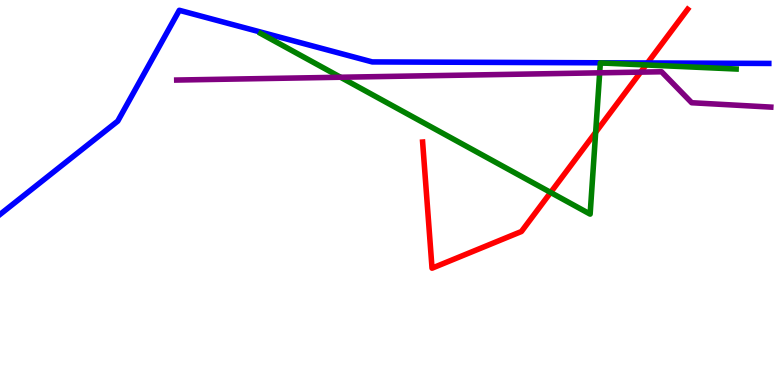[{'lines': ['blue', 'red'], 'intersections': [{'x': 8.35, 'y': 8.36}]}, {'lines': ['green', 'red'], 'intersections': [{'x': 7.11, 'y': 5.0}, {'x': 7.69, 'y': 6.56}, {'x': 8.34, 'y': 8.31}]}, {'lines': ['purple', 'red'], 'intersections': [{'x': 8.27, 'y': 8.13}]}, {'lines': ['blue', 'green'], 'intersections': []}, {'lines': ['blue', 'purple'], 'intersections': []}, {'lines': ['green', 'purple'], 'intersections': [{'x': 4.39, 'y': 7.99}, {'x': 7.74, 'y': 8.11}]}]